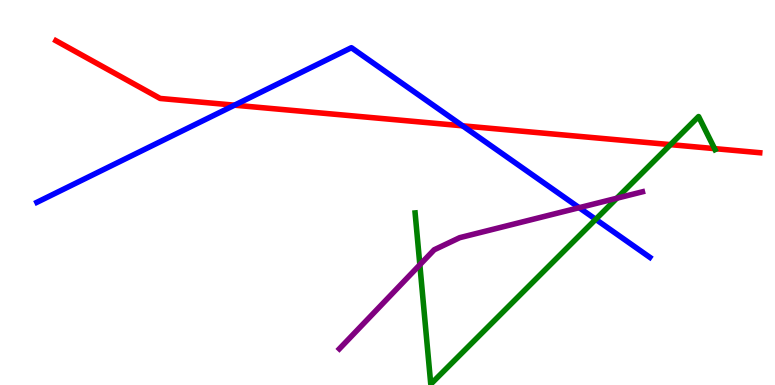[{'lines': ['blue', 'red'], 'intersections': [{'x': 3.03, 'y': 7.27}, {'x': 5.97, 'y': 6.73}]}, {'lines': ['green', 'red'], 'intersections': [{'x': 8.65, 'y': 6.24}, {'x': 9.22, 'y': 6.14}]}, {'lines': ['purple', 'red'], 'intersections': []}, {'lines': ['blue', 'green'], 'intersections': [{'x': 7.69, 'y': 4.3}]}, {'lines': ['blue', 'purple'], 'intersections': [{'x': 7.47, 'y': 4.61}]}, {'lines': ['green', 'purple'], 'intersections': [{'x': 5.42, 'y': 3.12}, {'x': 7.96, 'y': 4.85}]}]